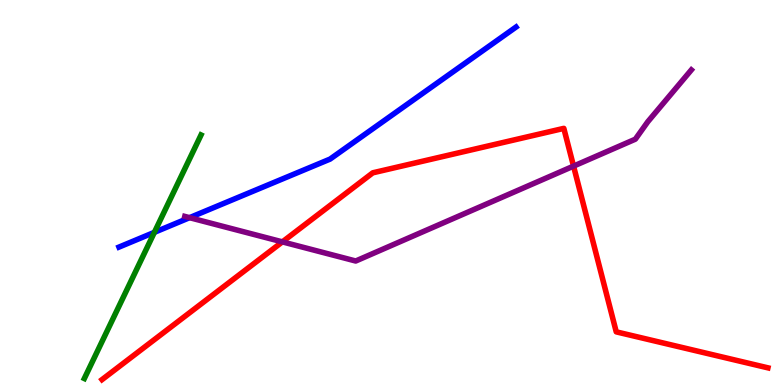[{'lines': ['blue', 'red'], 'intersections': []}, {'lines': ['green', 'red'], 'intersections': []}, {'lines': ['purple', 'red'], 'intersections': [{'x': 3.64, 'y': 3.72}, {'x': 7.4, 'y': 5.69}]}, {'lines': ['blue', 'green'], 'intersections': [{'x': 1.99, 'y': 3.97}]}, {'lines': ['blue', 'purple'], 'intersections': [{'x': 2.45, 'y': 4.35}]}, {'lines': ['green', 'purple'], 'intersections': []}]